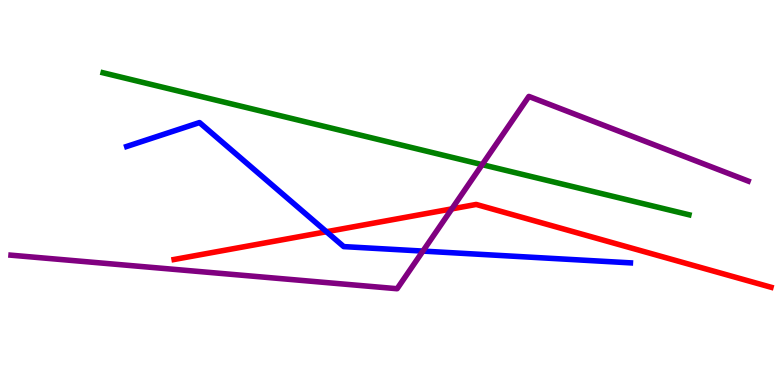[{'lines': ['blue', 'red'], 'intersections': [{'x': 4.21, 'y': 3.98}]}, {'lines': ['green', 'red'], 'intersections': []}, {'lines': ['purple', 'red'], 'intersections': [{'x': 5.83, 'y': 4.57}]}, {'lines': ['blue', 'green'], 'intersections': []}, {'lines': ['blue', 'purple'], 'intersections': [{'x': 5.46, 'y': 3.48}]}, {'lines': ['green', 'purple'], 'intersections': [{'x': 6.22, 'y': 5.72}]}]